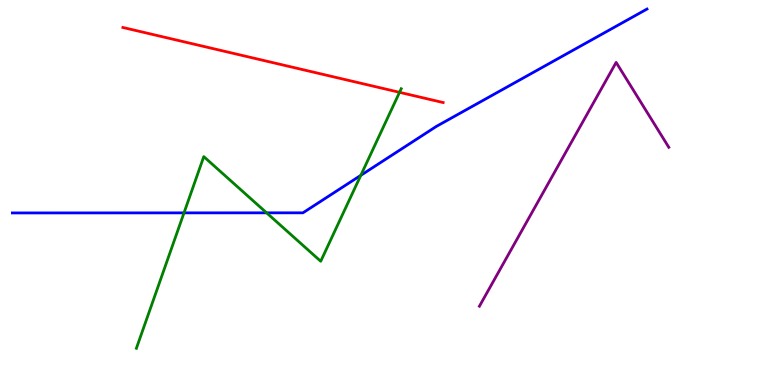[{'lines': ['blue', 'red'], 'intersections': []}, {'lines': ['green', 'red'], 'intersections': [{'x': 5.16, 'y': 7.6}]}, {'lines': ['purple', 'red'], 'intersections': []}, {'lines': ['blue', 'green'], 'intersections': [{'x': 2.37, 'y': 4.47}, {'x': 3.44, 'y': 4.47}, {'x': 4.66, 'y': 5.45}]}, {'lines': ['blue', 'purple'], 'intersections': []}, {'lines': ['green', 'purple'], 'intersections': []}]